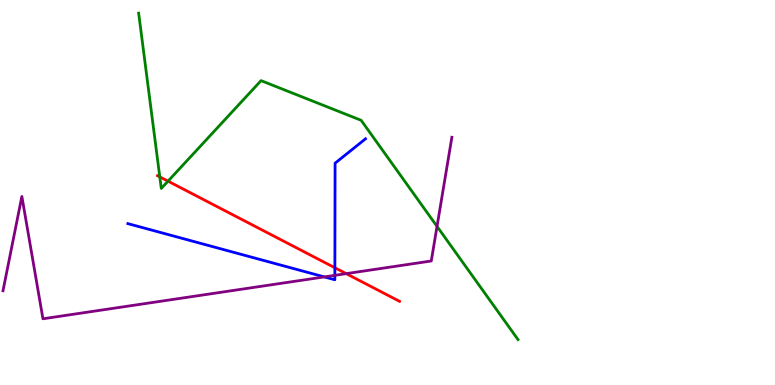[{'lines': ['blue', 'red'], 'intersections': [{'x': 4.32, 'y': 3.05}]}, {'lines': ['green', 'red'], 'intersections': [{'x': 2.06, 'y': 5.41}, {'x': 2.17, 'y': 5.29}]}, {'lines': ['purple', 'red'], 'intersections': [{'x': 4.47, 'y': 2.89}]}, {'lines': ['blue', 'green'], 'intersections': []}, {'lines': ['blue', 'purple'], 'intersections': [{'x': 4.18, 'y': 2.81}, {'x': 4.32, 'y': 2.85}]}, {'lines': ['green', 'purple'], 'intersections': [{'x': 5.64, 'y': 4.12}]}]